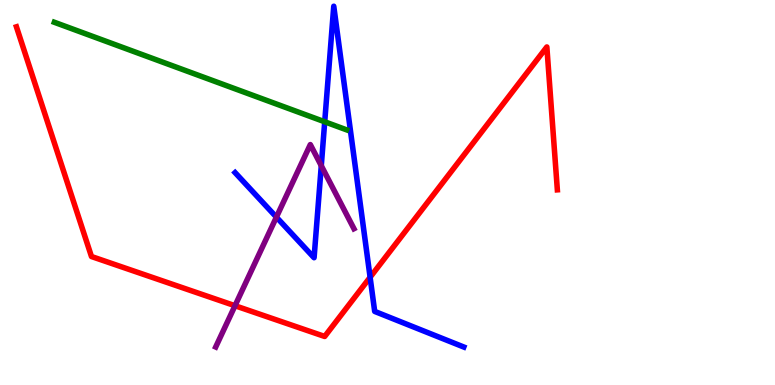[{'lines': ['blue', 'red'], 'intersections': [{'x': 4.78, 'y': 2.8}]}, {'lines': ['green', 'red'], 'intersections': []}, {'lines': ['purple', 'red'], 'intersections': [{'x': 3.03, 'y': 2.06}]}, {'lines': ['blue', 'green'], 'intersections': [{'x': 4.19, 'y': 6.84}]}, {'lines': ['blue', 'purple'], 'intersections': [{'x': 3.57, 'y': 4.36}, {'x': 4.15, 'y': 5.7}]}, {'lines': ['green', 'purple'], 'intersections': []}]